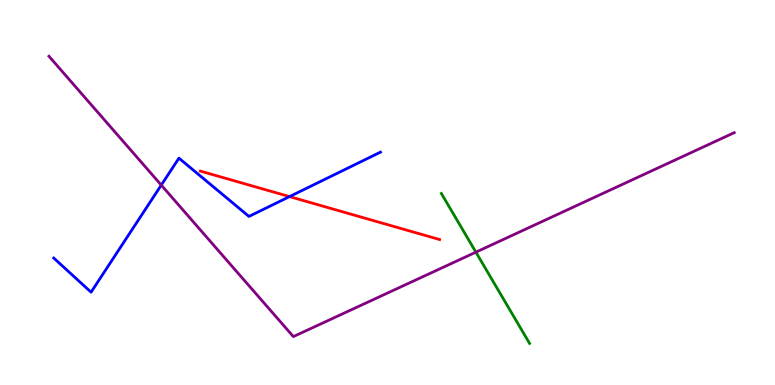[{'lines': ['blue', 'red'], 'intersections': [{'x': 3.74, 'y': 4.89}]}, {'lines': ['green', 'red'], 'intersections': []}, {'lines': ['purple', 'red'], 'intersections': []}, {'lines': ['blue', 'green'], 'intersections': []}, {'lines': ['blue', 'purple'], 'intersections': [{'x': 2.08, 'y': 5.19}]}, {'lines': ['green', 'purple'], 'intersections': [{'x': 6.14, 'y': 3.45}]}]